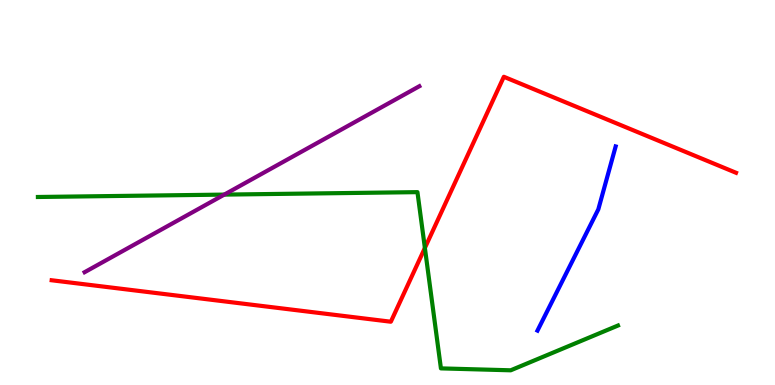[{'lines': ['blue', 'red'], 'intersections': []}, {'lines': ['green', 'red'], 'intersections': [{'x': 5.48, 'y': 3.56}]}, {'lines': ['purple', 'red'], 'intersections': []}, {'lines': ['blue', 'green'], 'intersections': []}, {'lines': ['blue', 'purple'], 'intersections': []}, {'lines': ['green', 'purple'], 'intersections': [{'x': 2.89, 'y': 4.95}]}]